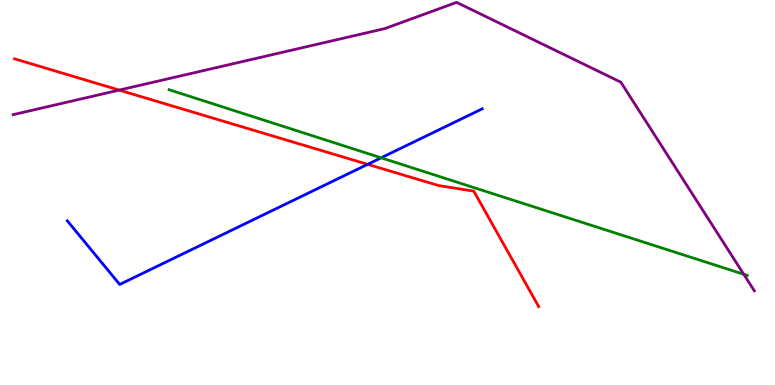[{'lines': ['blue', 'red'], 'intersections': [{'x': 4.74, 'y': 5.73}]}, {'lines': ['green', 'red'], 'intersections': []}, {'lines': ['purple', 'red'], 'intersections': [{'x': 1.54, 'y': 7.66}]}, {'lines': ['blue', 'green'], 'intersections': [{'x': 4.92, 'y': 5.9}]}, {'lines': ['blue', 'purple'], 'intersections': []}, {'lines': ['green', 'purple'], 'intersections': [{'x': 9.6, 'y': 2.88}]}]